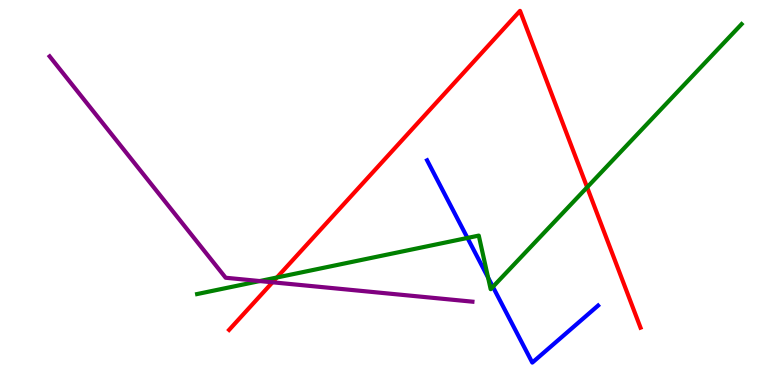[{'lines': ['blue', 'red'], 'intersections': []}, {'lines': ['green', 'red'], 'intersections': [{'x': 3.57, 'y': 2.79}, {'x': 7.58, 'y': 5.14}]}, {'lines': ['purple', 'red'], 'intersections': [{'x': 3.52, 'y': 2.67}]}, {'lines': ['blue', 'green'], 'intersections': [{'x': 6.03, 'y': 3.82}, {'x': 6.3, 'y': 2.79}, {'x': 6.36, 'y': 2.55}]}, {'lines': ['blue', 'purple'], 'intersections': []}, {'lines': ['green', 'purple'], 'intersections': [{'x': 3.35, 'y': 2.7}]}]